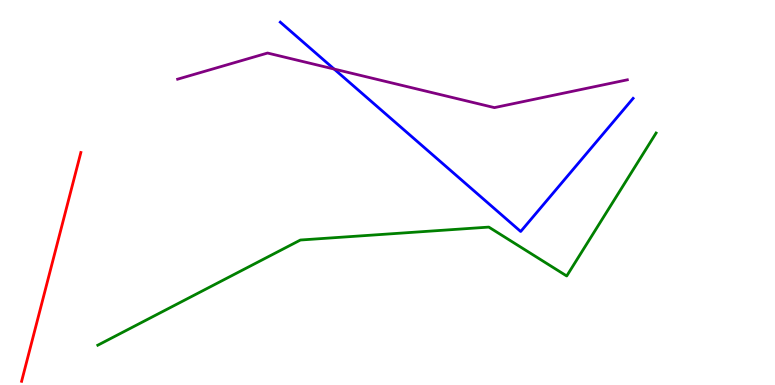[{'lines': ['blue', 'red'], 'intersections': []}, {'lines': ['green', 'red'], 'intersections': []}, {'lines': ['purple', 'red'], 'intersections': []}, {'lines': ['blue', 'green'], 'intersections': []}, {'lines': ['blue', 'purple'], 'intersections': [{'x': 4.31, 'y': 8.21}]}, {'lines': ['green', 'purple'], 'intersections': []}]